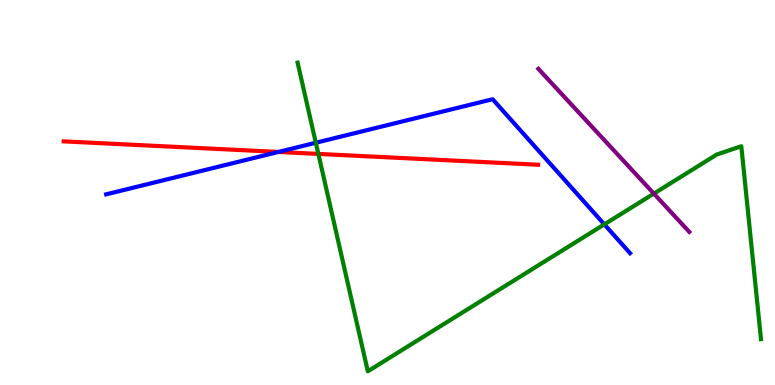[{'lines': ['blue', 'red'], 'intersections': [{'x': 3.59, 'y': 6.05}]}, {'lines': ['green', 'red'], 'intersections': [{'x': 4.11, 'y': 6.0}]}, {'lines': ['purple', 'red'], 'intersections': []}, {'lines': ['blue', 'green'], 'intersections': [{'x': 4.08, 'y': 6.29}, {'x': 7.8, 'y': 4.17}]}, {'lines': ['blue', 'purple'], 'intersections': []}, {'lines': ['green', 'purple'], 'intersections': [{'x': 8.44, 'y': 4.97}]}]